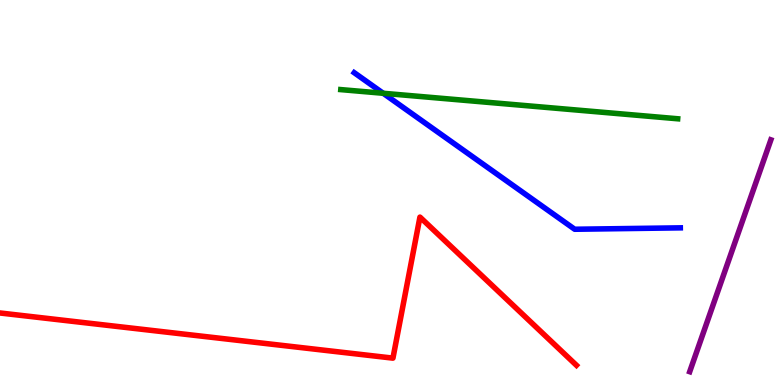[{'lines': ['blue', 'red'], 'intersections': []}, {'lines': ['green', 'red'], 'intersections': []}, {'lines': ['purple', 'red'], 'intersections': []}, {'lines': ['blue', 'green'], 'intersections': [{'x': 4.94, 'y': 7.58}]}, {'lines': ['blue', 'purple'], 'intersections': []}, {'lines': ['green', 'purple'], 'intersections': []}]